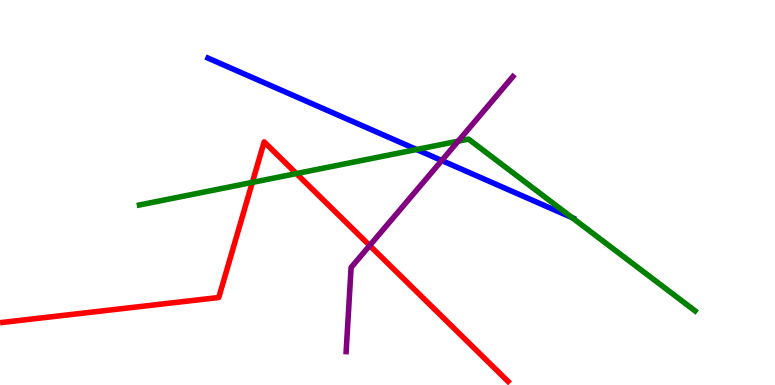[{'lines': ['blue', 'red'], 'intersections': []}, {'lines': ['green', 'red'], 'intersections': [{'x': 3.26, 'y': 5.26}, {'x': 3.82, 'y': 5.49}]}, {'lines': ['purple', 'red'], 'intersections': [{'x': 4.77, 'y': 3.62}]}, {'lines': ['blue', 'green'], 'intersections': [{'x': 5.38, 'y': 6.12}, {'x': 7.38, 'y': 4.35}]}, {'lines': ['blue', 'purple'], 'intersections': [{'x': 5.7, 'y': 5.83}]}, {'lines': ['green', 'purple'], 'intersections': [{'x': 5.91, 'y': 6.33}]}]